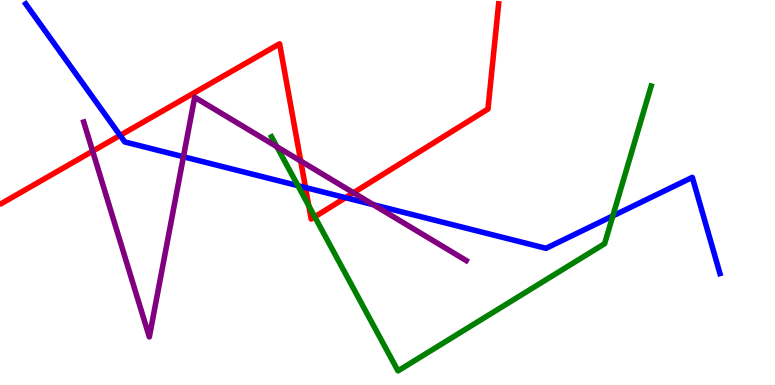[{'lines': ['blue', 'red'], 'intersections': [{'x': 1.55, 'y': 6.48}, {'x': 3.94, 'y': 5.13}, {'x': 4.46, 'y': 4.87}]}, {'lines': ['green', 'red'], 'intersections': [{'x': 3.98, 'y': 4.66}, {'x': 4.06, 'y': 4.37}]}, {'lines': ['purple', 'red'], 'intersections': [{'x': 1.2, 'y': 6.07}, {'x': 3.88, 'y': 5.82}, {'x': 4.56, 'y': 4.99}]}, {'lines': ['blue', 'green'], 'intersections': [{'x': 3.84, 'y': 5.18}, {'x': 7.91, 'y': 4.39}]}, {'lines': ['blue', 'purple'], 'intersections': [{'x': 2.37, 'y': 5.93}, {'x': 4.82, 'y': 4.68}]}, {'lines': ['green', 'purple'], 'intersections': [{'x': 3.57, 'y': 6.19}]}]